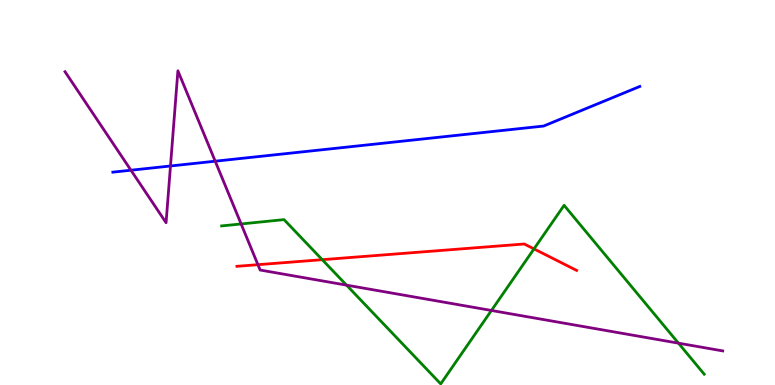[{'lines': ['blue', 'red'], 'intersections': []}, {'lines': ['green', 'red'], 'intersections': [{'x': 4.16, 'y': 3.25}, {'x': 6.89, 'y': 3.54}]}, {'lines': ['purple', 'red'], 'intersections': [{'x': 3.33, 'y': 3.13}]}, {'lines': ['blue', 'green'], 'intersections': []}, {'lines': ['blue', 'purple'], 'intersections': [{'x': 1.69, 'y': 5.58}, {'x': 2.2, 'y': 5.69}, {'x': 2.78, 'y': 5.81}]}, {'lines': ['green', 'purple'], 'intersections': [{'x': 3.11, 'y': 4.18}, {'x': 4.47, 'y': 2.59}, {'x': 6.34, 'y': 1.94}, {'x': 8.75, 'y': 1.09}]}]